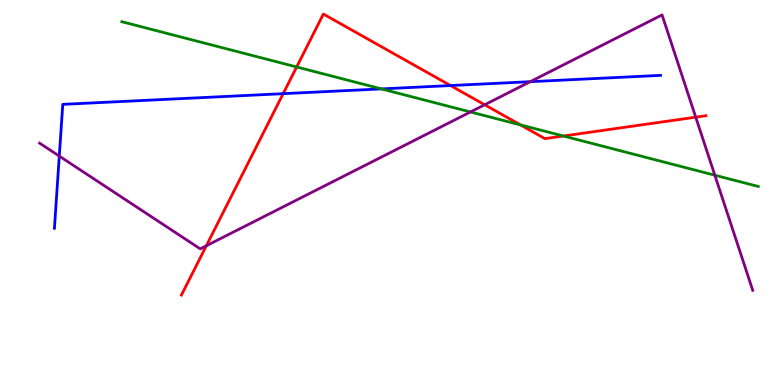[{'lines': ['blue', 'red'], 'intersections': [{'x': 3.65, 'y': 7.57}, {'x': 5.81, 'y': 7.78}]}, {'lines': ['green', 'red'], 'intersections': [{'x': 3.83, 'y': 8.26}, {'x': 6.72, 'y': 6.76}, {'x': 7.27, 'y': 6.47}]}, {'lines': ['purple', 'red'], 'intersections': [{'x': 2.66, 'y': 3.62}, {'x': 6.25, 'y': 7.28}, {'x': 8.98, 'y': 6.96}]}, {'lines': ['blue', 'green'], 'intersections': [{'x': 4.92, 'y': 7.69}]}, {'lines': ['blue', 'purple'], 'intersections': [{'x': 0.765, 'y': 5.95}, {'x': 6.84, 'y': 7.88}]}, {'lines': ['green', 'purple'], 'intersections': [{'x': 6.07, 'y': 7.09}, {'x': 9.22, 'y': 5.45}]}]